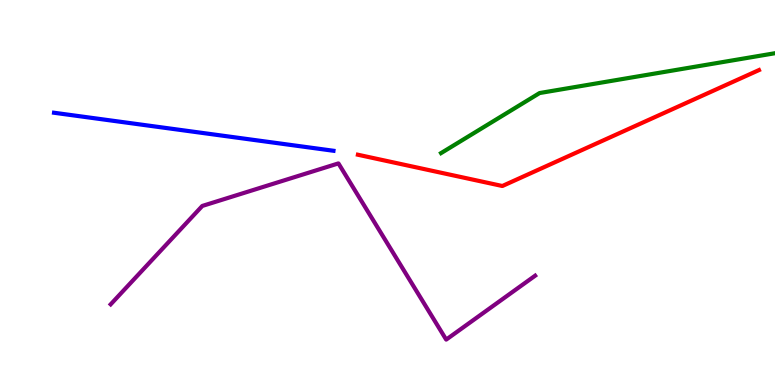[{'lines': ['blue', 'red'], 'intersections': []}, {'lines': ['green', 'red'], 'intersections': []}, {'lines': ['purple', 'red'], 'intersections': []}, {'lines': ['blue', 'green'], 'intersections': []}, {'lines': ['blue', 'purple'], 'intersections': []}, {'lines': ['green', 'purple'], 'intersections': []}]